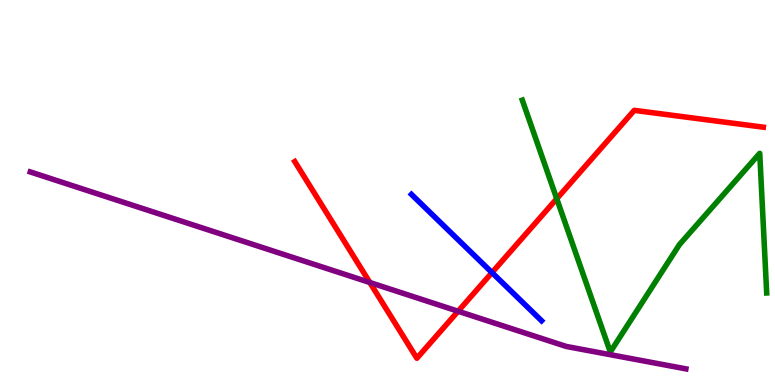[{'lines': ['blue', 'red'], 'intersections': [{'x': 6.35, 'y': 2.92}]}, {'lines': ['green', 'red'], 'intersections': [{'x': 7.18, 'y': 4.84}]}, {'lines': ['purple', 'red'], 'intersections': [{'x': 4.77, 'y': 2.66}, {'x': 5.91, 'y': 1.92}]}, {'lines': ['blue', 'green'], 'intersections': []}, {'lines': ['blue', 'purple'], 'intersections': []}, {'lines': ['green', 'purple'], 'intersections': []}]